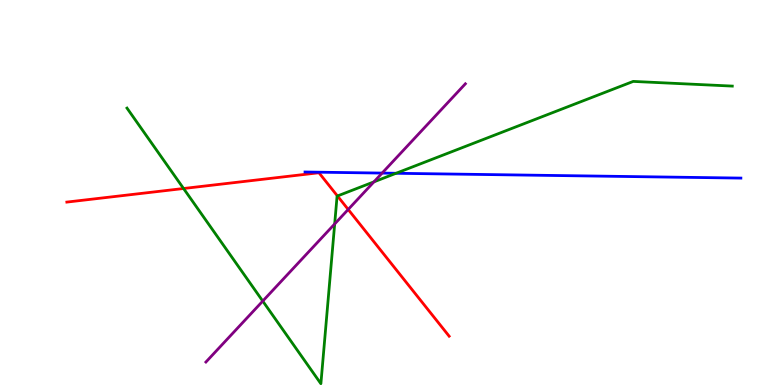[{'lines': ['blue', 'red'], 'intersections': []}, {'lines': ['green', 'red'], 'intersections': [{'x': 2.37, 'y': 5.1}, {'x': 4.35, 'y': 4.91}]}, {'lines': ['purple', 'red'], 'intersections': [{'x': 4.49, 'y': 4.56}]}, {'lines': ['blue', 'green'], 'intersections': [{'x': 5.11, 'y': 5.5}]}, {'lines': ['blue', 'purple'], 'intersections': [{'x': 4.93, 'y': 5.5}]}, {'lines': ['green', 'purple'], 'intersections': [{'x': 3.39, 'y': 2.18}, {'x': 4.32, 'y': 4.18}, {'x': 4.83, 'y': 5.28}]}]